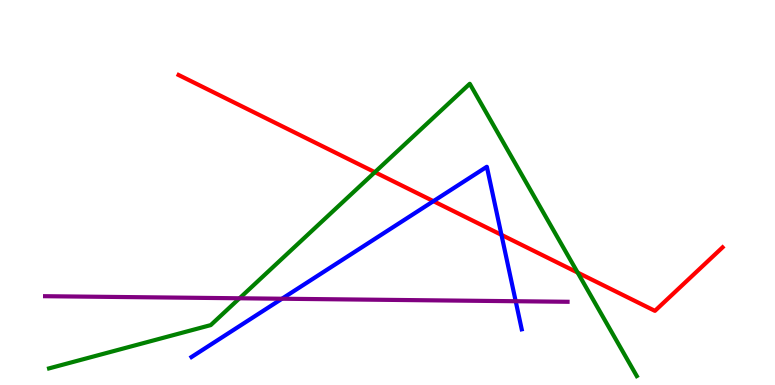[{'lines': ['blue', 'red'], 'intersections': [{'x': 5.59, 'y': 4.77}, {'x': 6.47, 'y': 3.9}]}, {'lines': ['green', 'red'], 'intersections': [{'x': 4.84, 'y': 5.53}, {'x': 7.45, 'y': 2.92}]}, {'lines': ['purple', 'red'], 'intersections': []}, {'lines': ['blue', 'green'], 'intersections': []}, {'lines': ['blue', 'purple'], 'intersections': [{'x': 3.64, 'y': 2.24}, {'x': 6.65, 'y': 2.18}]}, {'lines': ['green', 'purple'], 'intersections': [{'x': 3.09, 'y': 2.25}]}]